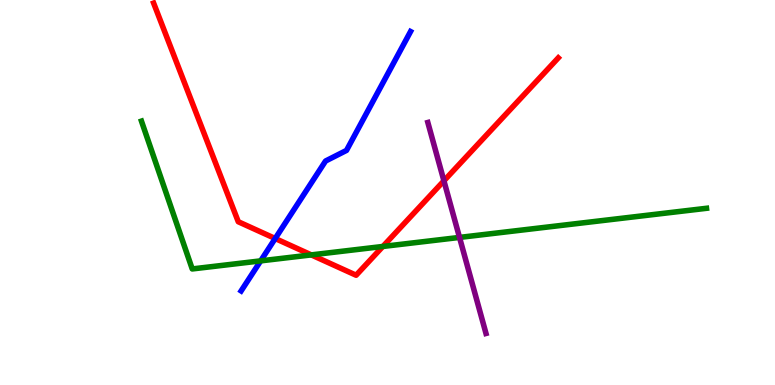[{'lines': ['blue', 'red'], 'intersections': [{'x': 3.55, 'y': 3.81}]}, {'lines': ['green', 'red'], 'intersections': [{'x': 4.02, 'y': 3.38}, {'x': 4.94, 'y': 3.6}]}, {'lines': ['purple', 'red'], 'intersections': [{'x': 5.73, 'y': 5.3}]}, {'lines': ['blue', 'green'], 'intersections': [{'x': 3.36, 'y': 3.22}]}, {'lines': ['blue', 'purple'], 'intersections': []}, {'lines': ['green', 'purple'], 'intersections': [{'x': 5.93, 'y': 3.83}]}]